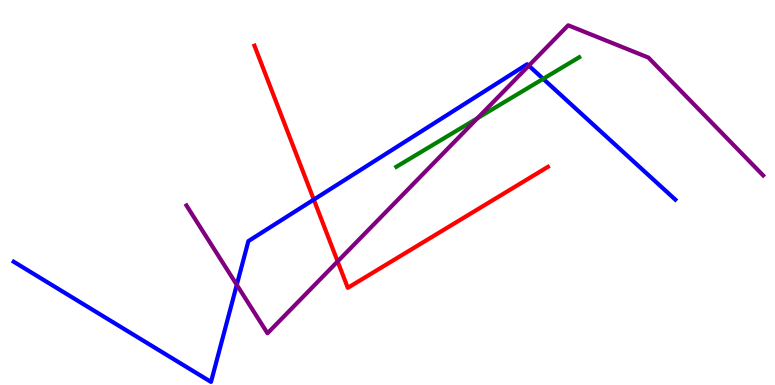[{'lines': ['blue', 'red'], 'intersections': [{'x': 4.05, 'y': 4.82}]}, {'lines': ['green', 'red'], 'intersections': []}, {'lines': ['purple', 'red'], 'intersections': [{'x': 4.36, 'y': 3.21}]}, {'lines': ['blue', 'green'], 'intersections': [{'x': 7.01, 'y': 7.95}]}, {'lines': ['blue', 'purple'], 'intersections': [{'x': 3.06, 'y': 2.6}, {'x': 6.82, 'y': 8.29}]}, {'lines': ['green', 'purple'], 'intersections': [{'x': 6.16, 'y': 6.93}]}]